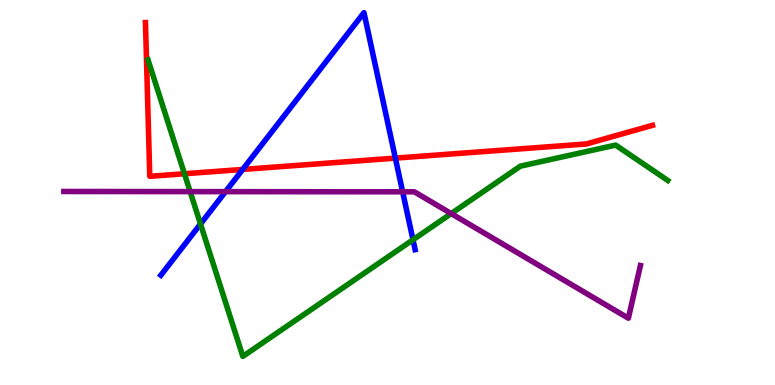[{'lines': ['blue', 'red'], 'intersections': [{'x': 3.13, 'y': 5.6}, {'x': 5.1, 'y': 5.89}]}, {'lines': ['green', 'red'], 'intersections': [{'x': 2.38, 'y': 5.49}]}, {'lines': ['purple', 'red'], 'intersections': []}, {'lines': ['blue', 'green'], 'intersections': [{'x': 2.59, 'y': 4.18}, {'x': 5.33, 'y': 3.77}]}, {'lines': ['blue', 'purple'], 'intersections': [{'x': 2.91, 'y': 5.02}, {'x': 5.2, 'y': 5.02}]}, {'lines': ['green', 'purple'], 'intersections': [{'x': 2.45, 'y': 5.02}, {'x': 5.82, 'y': 4.45}]}]